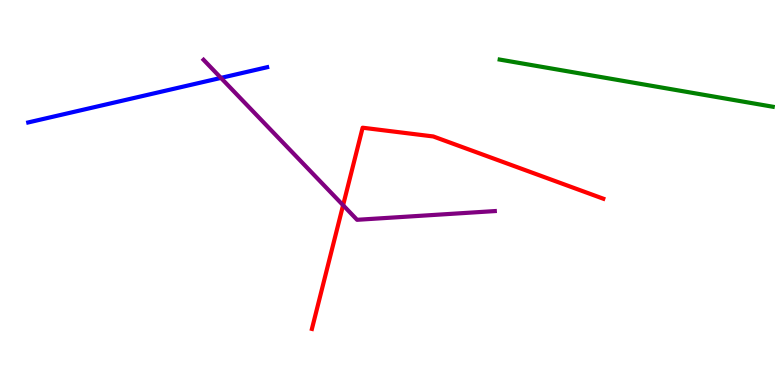[{'lines': ['blue', 'red'], 'intersections': []}, {'lines': ['green', 'red'], 'intersections': []}, {'lines': ['purple', 'red'], 'intersections': [{'x': 4.43, 'y': 4.67}]}, {'lines': ['blue', 'green'], 'intersections': []}, {'lines': ['blue', 'purple'], 'intersections': [{'x': 2.85, 'y': 7.98}]}, {'lines': ['green', 'purple'], 'intersections': []}]